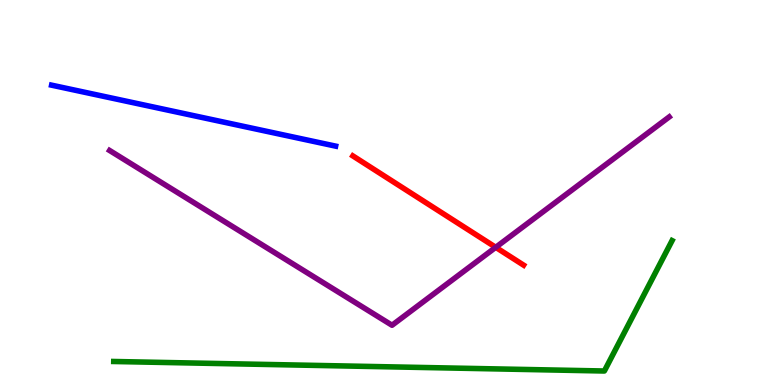[{'lines': ['blue', 'red'], 'intersections': []}, {'lines': ['green', 'red'], 'intersections': []}, {'lines': ['purple', 'red'], 'intersections': [{'x': 6.4, 'y': 3.58}]}, {'lines': ['blue', 'green'], 'intersections': []}, {'lines': ['blue', 'purple'], 'intersections': []}, {'lines': ['green', 'purple'], 'intersections': []}]